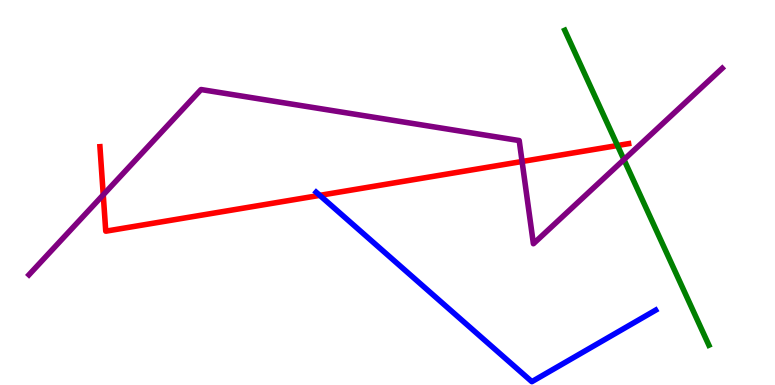[{'lines': ['blue', 'red'], 'intersections': [{'x': 4.13, 'y': 4.93}]}, {'lines': ['green', 'red'], 'intersections': [{'x': 7.97, 'y': 6.22}]}, {'lines': ['purple', 'red'], 'intersections': [{'x': 1.33, 'y': 4.94}, {'x': 6.74, 'y': 5.81}]}, {'lines': ['blue', 'green'], 'intersections': []}, {'lines': ['blue', 'purple'], 'intersections': []}, {'lines': ['green', 'purple'], 'intersections': [{'x': 8.05, 'y': 5.85}]}]